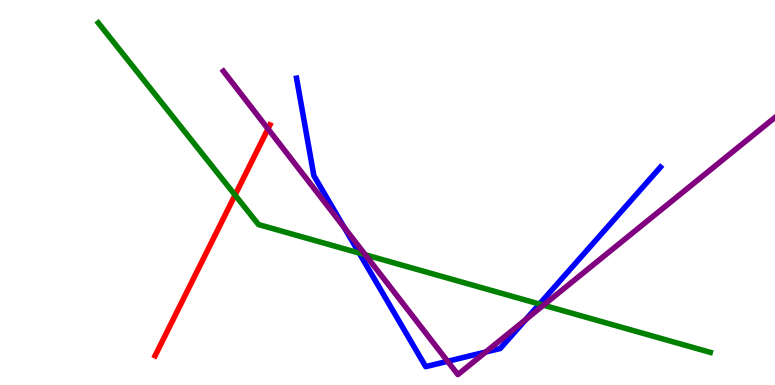[{'lines': ['blue', 'red'], 'intersections': []}, {'lines': ['green', 'red'], 'intersections': [{'x': 3.03, 'y': 4.93}]}, {'lines': ['purple', 'red'], 'intersections': [{'x': 3.46, 'y': 6.65}]}, {'lines': ['blue', 'green'], 'intersections': [{'x': 4.63, 'y': 3.43}, {'x': 6.96, 'y': 2.1}]}, {'lines': ['blue', 'purple'], 'intersections': [{'x': 4.44, 'y': 4.09}, {'x': 5.78, 'y': 0.616}, {'x': 6.27, 'y': 0.856}, {'x': 6.79, 'y': 1.7}]}, {'lines': ['green', 'purple'], 'intersections': [{'x': 4.71, 'y': 3.38}, {'x': 7.01, 'y': 2.07}]}]